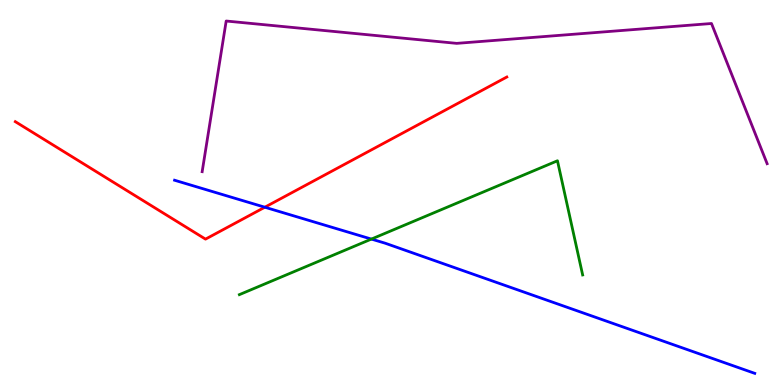[{'lines': ['blue', 'red'], 'intersections': [{'x': 3.42, 'y': 4.62}]}, {'lines': ['green', 'red'], 'intersections': []}, {'lines': ['purple', 'red'], 'intersections': []}, {'lines': ['blue', 'green'], 'intersections': [{'x': 4.79, 'y': 3.79}]}, {'lines': ['blue', 'purple'], 'intersections': []}, {'lines': ['green', 'purple'], 'intersections': []}]